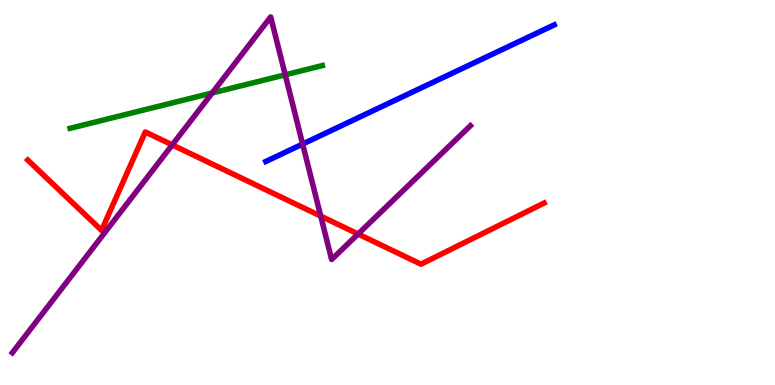[{'lines': ['blue', 'red'], 'intersections': []}, {'lines': ['green', 'red'], 'intersections': []}, {'lines': ['purple', 'red'], 'intersections': [{'x': 2.22, 'y': 6.24}, {'x': 4.14, 'y': 4.39}, {'x': 4.62, 'y': 3.92}]}, {'lines': ['blue', 'green'], 'intersections': []}, {'lines': ['blue', 'purple'], 'intersections': [{'x': 3.9, 'y': 6.26}]}, {'lines': ['green', 'purple'], 'intersections': [{'x': 2.74, 'y': 7.59}, {'x': 3.68, 'y': 8.06}]}]